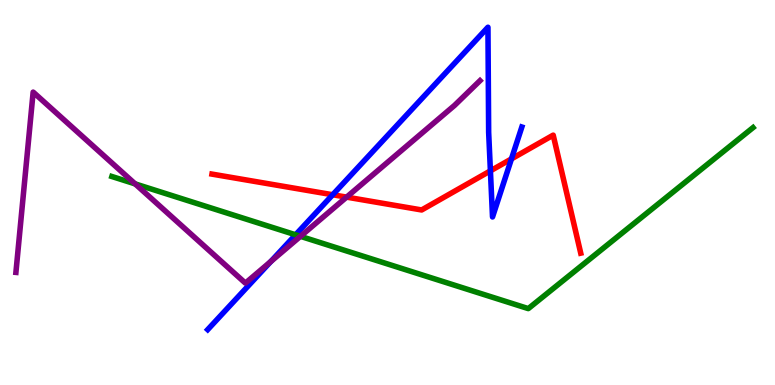[{'lines': ['blue', 'red'], 'intersections': [{'x': 4.29, 'y': 4.94}, {'x': 6.33, 'y': 5.56}, {'x': 6.6, 'y': 5.87}]}, {'lines': ['green', 'red'], 'intersections': []}, {'lines': ['purple', 'red'], 'intersections': [{'x': 4.47, 'y': 4.88}]}, {'lines': ['blue', 'green'], 'intersections': [{'x': 3.81, 'y': 3.9}]}, {'lines': ['blue', 'purple'], 'intersections': [{'x': 3.49, 'y': 3.21}]}, {'lines': ['green', 'purple'], 'intersections': [{'x': 1.74, 'y': 5.22}, {'x': 3.88, 'y': 3.86}]}]